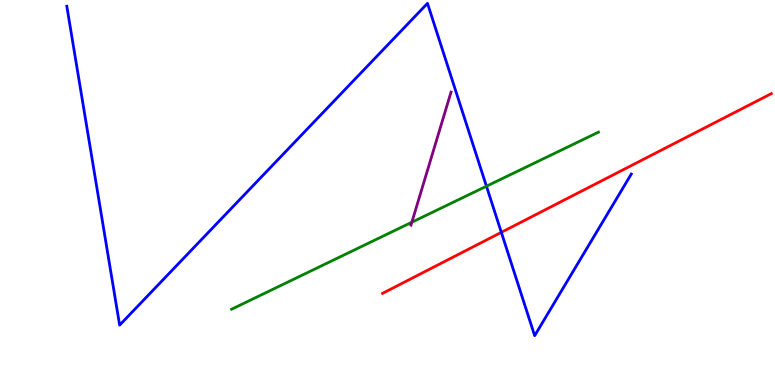[{'lines': ['blue', 'red'], 'intersections': [{'x': 6.47, 'y': 3.97}]}, {'lines': ['green', 'red'], 'intersections': []}, {'lines': ['purple', 'red'], 'intersections': []}, {'lines': ['blue', 'green'], 'intersections': [{'x': 6.28, 'y': 5.16}]}, {'lines': ['blue', 'purple'], 'intersections': []}, {'lines': ['green', 'purple'], 'intersections': [{'x': 5.31, 'y': 4.23}]}]